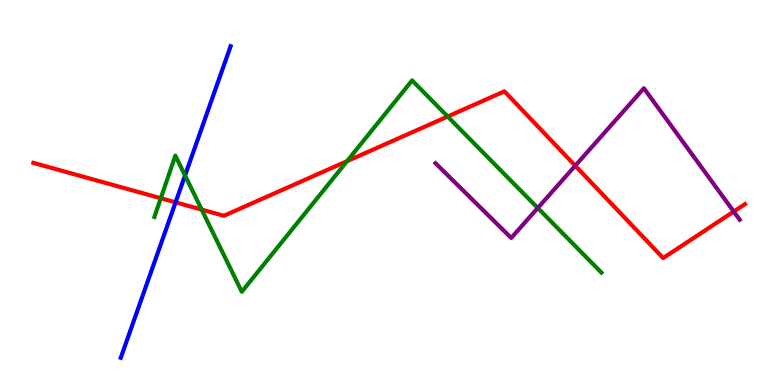[{'lines': ['blue', 'red'], 'intersections': [{'x': 2.27, 'y': 4.74}]}, {'lines': ['green', 'red'], 'intersections': [{'x': 2.07, 'y': 4.85}, {'x': 2.6, 'y': 4.56}, {'x': 4.48, 'y': 5.81}, {'x': 5.78, 'y': 6.97}]}, {'lines': ['purple', 'red'], 'intersections': [{'x': 7.42, 'y': 5.7}, {'x': 9.47, 'y': 4.51}]}, {'lines': ['blue', 'green'], 'intersections': [{'x': 2.39, 'y': 5.44}]}, {'lines': ['blue', 'purple'], 'intersections': []}, {'lines': ['green', 'purple'], 'intersections': [{'x': 6.94, 'y': 4.6}]}]